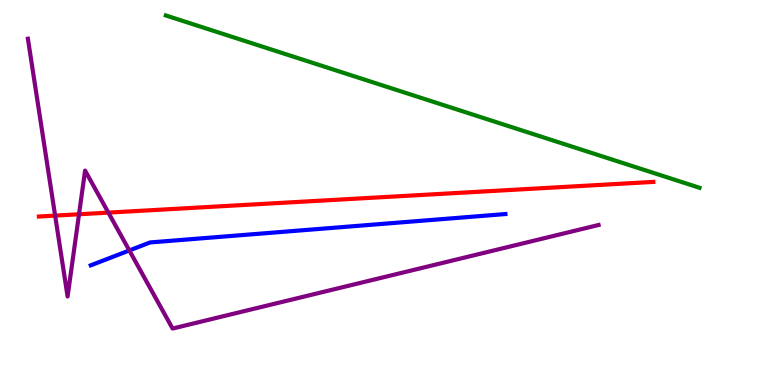[{'lines': ['blue', 'red'], 'intersections': []}, {'lines': ['green', 'red'], 'intersections': []}, {'lines': ['purple', 'red'], 'intersections': [{'x': 0.711, 'y': 4.4}, {'x': 1.02, 'y': 4.43}, {'x': 1.4, 'y': 4.48}]}, {'lines': ['blue', 'green'], 'intersections': []}, {'lines': ['blue', 'purple'], 'intersections': [{'x': 1.67, 'y': 3.49}]}, {'lines': ['green', 'purple'], 'intersections': []}]